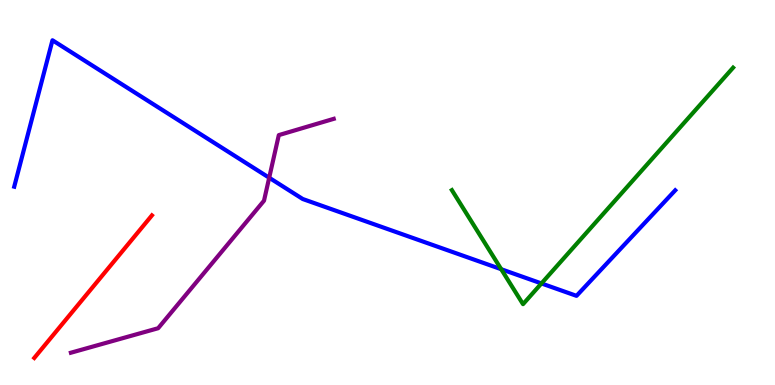[{'lines': ['blue', 'red'], 'intersections': []}, {'lines': ['green', 'red'], 'intersections': []}, {'lines': ['purple', 'red'], 'intersections': []}, {'lines': ['blue', 'green'], 'intersections': [{'x': 6.47, 'y': 3.01}, {'x': 6.99, 'y': 2.64}]}, {'lines': ['blue', 'purple'], 'intersections': [{'x': 3.47, 'y': 5.38}]}, {'lines': ['green', 'purple'], 'intersections': []}]